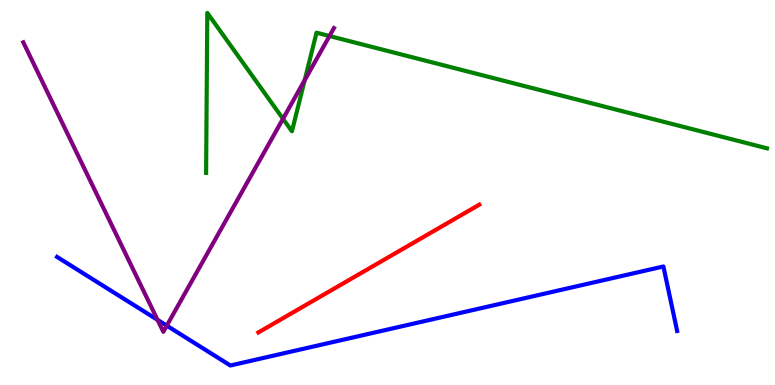[{'lines': ['blue', 'red'], 'intersections': []}, {'lines': ['green', 'red'], 'intersections': []}, {'lines': ['purple', 'red'], 'intersections': []}, {'lines': ['blue', 'green'], 'intersections': []}, {'lines': ['blue', 'purple'], 'intersections': [{'x': 2.03, 'y': 1.69}, {'x': 2.15, 'y': 1.54}]}, {'lines': ['green', 'purple'], 'intersections': [{'x': 3.65, 'y': 6.91}, {'x': 3.93, 'y': 7.92}, {'x': 4.25, 'y': 9.06}]}]